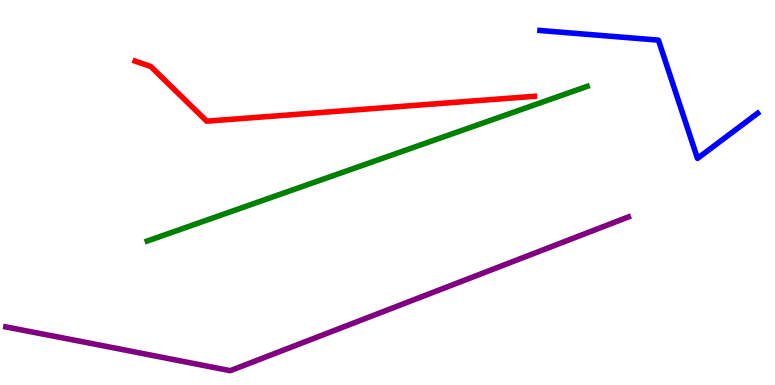[{'lines': ['blue', 'red'], 'intersections': []}, {'lines': ['green', 'red'], 'intersections': []}, {'lines': ['purple', 'red'], 'intersections': []}, {'lines': ['blue', 'green'], 'intersections': []}, {'lines': ['blue', 'purple'], 'intersections': []}, {'lines': ['green', 'purple'], 'intersections': []}]